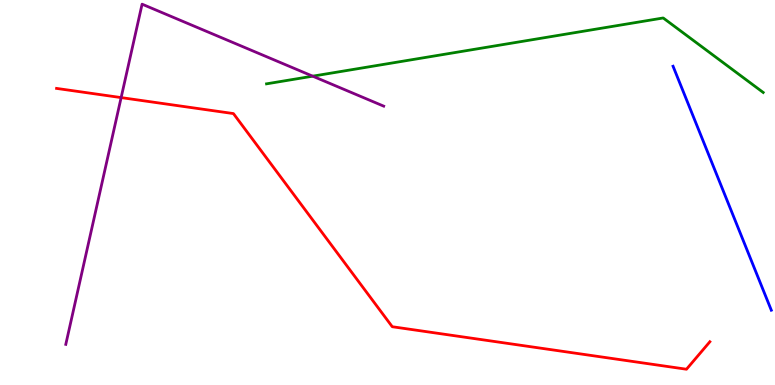[{'lines': ['blue', 'red'], 'intersections': []}, {'lines': ['green', 'red'], 'intersections': []}, {'lines': ['purple', 'red'], 'intersections': [{'x': 1.56, 'y': 7.47}]}, {'lines': ['blue', 'green'], 'intersections': []}, {'lines': ['blue', 'purple'], 'intersections': []}, {'lines': ['green', 'purple'], 'intersections': [{'x': 4.03, 'y': 8.02}]}]